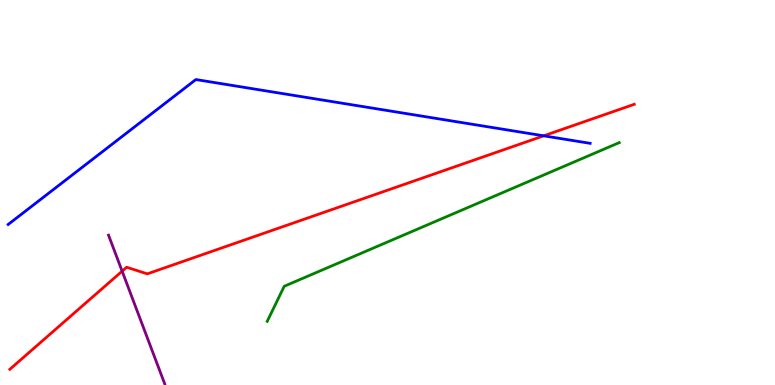[{'lines': ['blue', 'red'], 'intersections': [{'x': 7.02, 'y': 6.47}]}, {'lines': ['green', 'red'], 'intersections': []}, {'lines': ['purple', 'red'], 'intersections': [{'x': 1.58, 'y': 2.96}]}, {'lines': ['blue', 'green'], 'intersections': []}, {'lines': ['blue', 'purple'], 'intersections': []}, {'lines': ['green', 'purple'], 'intersections': []}]